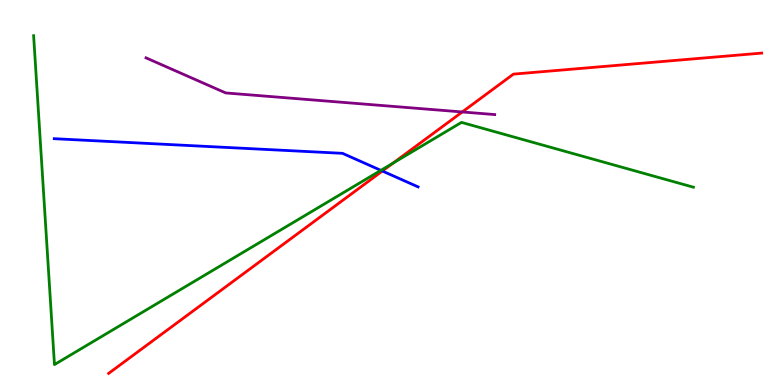[{'lines': ['blue', 'red'], 'intersections': [{'x': 4.93, 'y': 5.56}]}, {'lines': ['green', 'red'], 'intersections': [{'x': 5.07, 'y': 5.77}]}, {'lines': ['purple', 'red'], 'intersections': [{'x': 5.96, 'y': 7.09}]}, {'lines': ['blue', 'green'], 'intersections': [{'x': 4.91, 'y': 5.58}]}, {'lines': ['blue', 'purple'], 'intersections': []}, {'lines': ['green', 'purple'], 'intersections': []}]